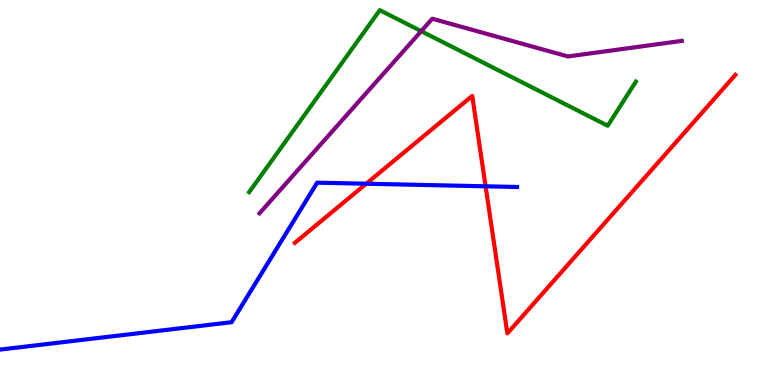[{'lines': ['blue', 'red'], 'intersections': [{'x': 4.73, 'y': 5.23}, {'x': 6.27, 'y': 5.16}]}, {'lines': ['green', 'red'], 'intersections': []}, {'lines': ['purple', 'red'], 'intersections': []}, {'lines': ['blue', 'green'], 'intersections': []}, {'lines': ['blue', 'purple'], 'intersections': []}, {'lines': ['green', 'purple'], 'intersections': [{'x': 5.44, 'y': 9.19}]}]